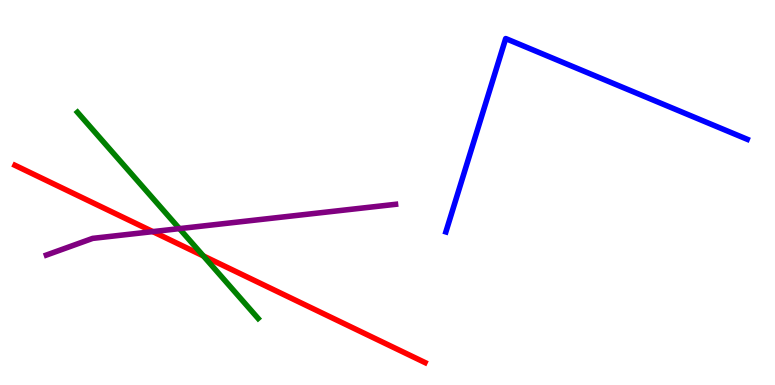[{'lines': ['blue', 'red'], 'intersections': []}, {'lines': ['green', 'red'], 'intersections': [{'x': 2.62, 'y': 3.35}]}, {'lines': ['purple', 'red'], 'intersections': [{'x': 1.97, 'y': 3.98}]}, {'lines': ['blue', 'green'], 'intersections': []}, {'lines': ['blue', 'purple'], 'intersections': []}, {'lines': ['green', 'purple'], 'intersections': [{'x': 2.32, 'y': 4.06}]}]